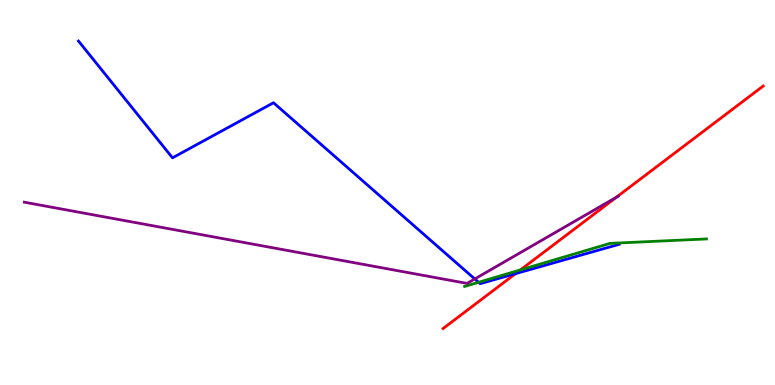[{'lines': ['blue', 'red'], 'intersections': [{'x': 6.65, 'y': 2.89}]}, {'lines': ['green', 'red'], 'intersections': [{'x': 6.72, 'y': 2.99}]}, {'lines': ['purple', 'red'], 'intersections': [{'x': 7.95, 'y': 4.88}]}, {'lines': ['blue', 'green'], 'intersections': [{'x': 6.18, 'y': 2.67}]}, {'lines': ['blue', 'purple'], 'intersections': [{'x': 6.13, 'y': 2.75}]}, {'lines': ['green', 'purple'], 'intersections': []}]